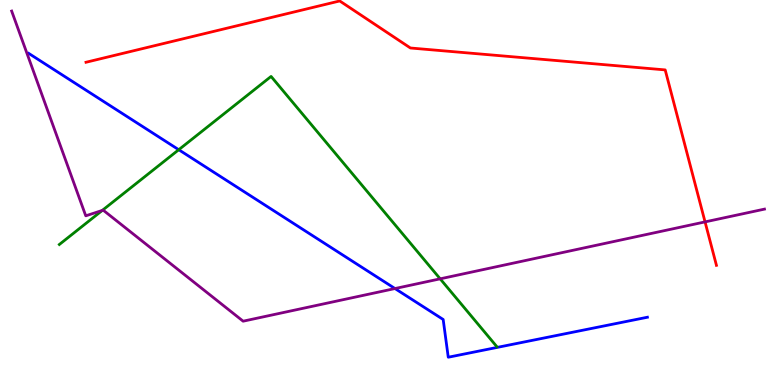[{'lines': ['blue', 'red'], 'intersections': []}, {'lines': ['green', 'red'], 'intersections': []}, {'lines': ['purple', 'red'], 'intersections': [{'x': 9.1, 'y': 4.24}]}, {'lines': ['blue', 'green'], 'intersections': [{'x': 2.31, 'y': 6.11}]}, {'lines': ['blue', 'purple'], 'intersections': [{'x': 5.1, 'y': 2.51}]}, {'lines': ['green', 'purple'], 'intersections': [{'x': 1.32, 'y': 4.53}, {'x': 5.68, 'y': 2.76}]}]